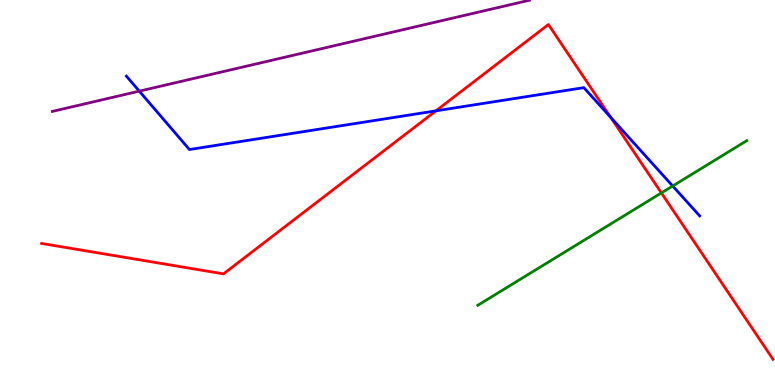[{'lines': ['blue', 'red'], 'intersections': [{'x': 5.63, 'y': 7.12}, {'x': 7.88, 'y': 6.95}]}, {'lines': ['green', 'red'], 'intersections': [{'x': 8.53, 'y': 4.99}]}, {'lines': ['purple', 'red'], 'intersections': []}, {'lines': ['blue', 'green'], 'intersections': [{'x': 8.68, 'y': 5.17}]}, {'lines': ['blue', 'purple'], 'intersections': [{'x': 1.8, 'y': 7.63}]}, {'lines': ['green', 'purple'], 'intersections': []}]